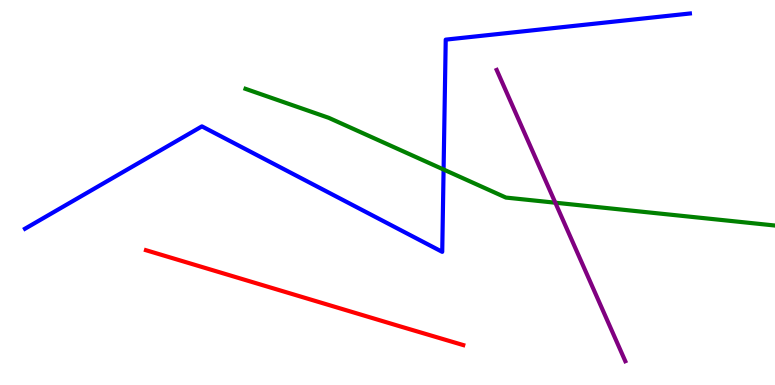[{'lines': ['blue', 'red'], 'intersections': []}, {'lines': ['green', 'red'], 'intersections': []}, {'lines': ['purple', 'red'], 'intersections': []}, {'lines': ['blue', 'green'], 'intersections': [{'x': 5.72, 'y': 5.6}]}, {'lines': ['blue', 'purple'], 'intersections': []}, {'lines': ['green', 'purple'], 'intersections': [{'x': 7.17, 'y': 4.73}]}]